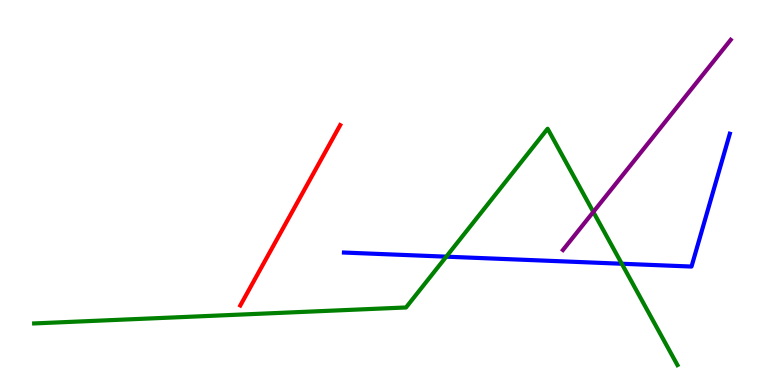[{'lines': ['blue', 'red'], 'intersections': []}, {'lines': ['green', 'red'], 'intersections': []}, {'lines': ['purple', 'red'], 'intersections': []}, {'lines': ['blue', 'green'], 'intersections': [{'x': 5.76, 'y': 3.33}, {'x': 8.02, 'y': 3.15}]}, {'lines': ['blue', 'purple'], 'intersections': []}, {'lines': ['green', 'purple'], 'intersections': [{'x': 7.66, 'y': 4.5}]}]